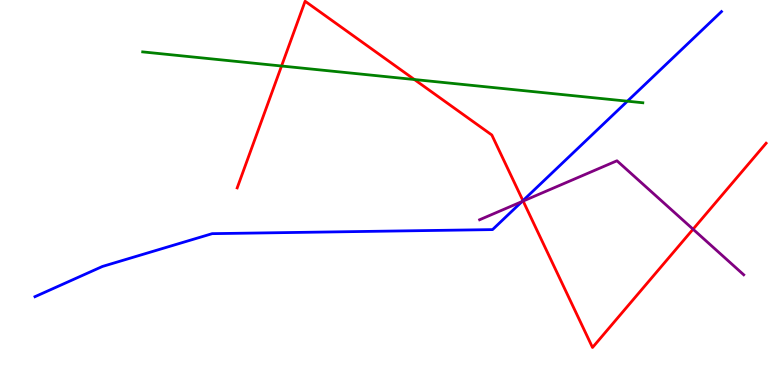[{'lines': ['blue', 'red'], 'intersections': [{'x': 6.75, 'y': 4.79}]}, {'lines': ['green', 'red'], 'intersections': [{'x': 3.63, 'y': 8.29}, {'x': 5.35, 'y': 7.93}]}, {'lines': ['purple', 'red'], 'intersections': [{'x': 6.75, 'y': 4.78}, {'x': 8.94, 'y': 4.05}]}, {'lines': ['blue', 'green'], 'intersections': [{'x': 8.1, 'y': 7.37}]}, {'lines': ['blue', 'purple'], 'intersections': [{'x': 6.74, 'y': 4.76}]}, {'lines': ['green', 'purple'], 'intersections': []}]